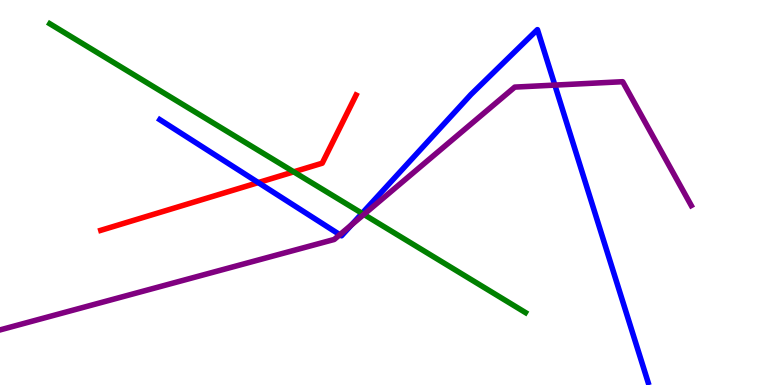[{'lines': ['blue', 'red'], 'intersections': [{'x': 3.33, 'y': 5.26}]}, {'lines': ['green', 'red'], 'intersections': [{'x': 3.79, 'y': 5.54}]}, {'lines': ['purple', 'red'], 'intersections': []}, {'lines': ['blue', 'green'], 'intersections': [{'x': 4.67, 'y': 4.46}]}, {'lines': ['blue', 'purple'], 'intersections': [{'x': 4.38, 'y': 3.9}, {'x': 4.54, 'y': 4.16}, {'x': 7.16, 'y': 7.79}]}, {'lines': ['green', 'purple'], 'intersections': [{'x': 4.7, 'y': 4.43}]}]